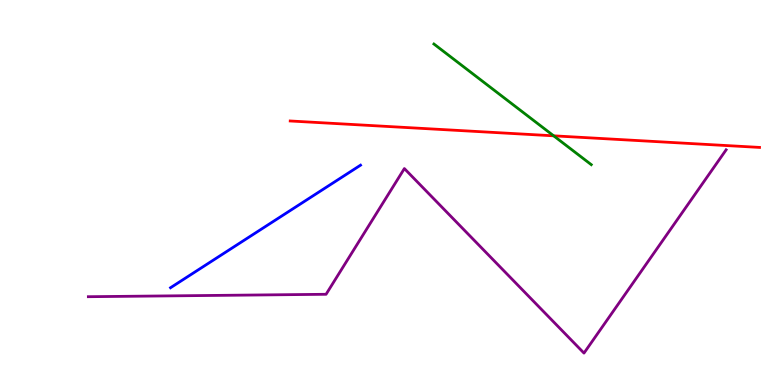[{'lines': ['blue', 'red'], 'intersections': []}, {'lines': ['green', 'red'], 'intersections': [{'x': 7.14, 'y': 6.47}]}, {'lines': ['purple', 'red'], 'intersections': []}, {'lines': ['blue', 'green'], 'intersections': []}, {'lines': ['blue', 'purple'], 'intersections': []}, {'lines': ['green', 'purple'], 'intersections': []}]